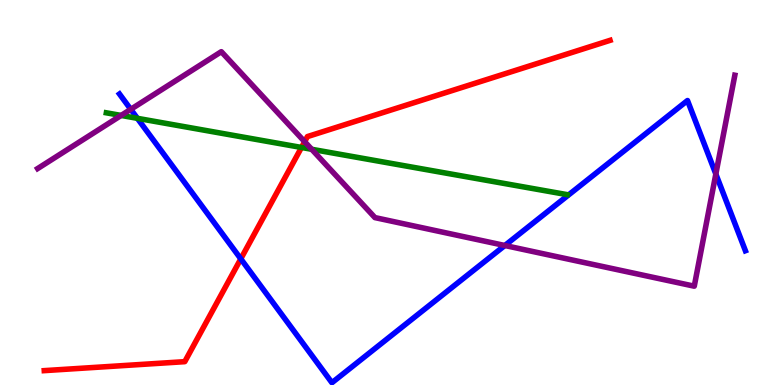[{'lines': ['blue', 'red'], 'intersections': [{'x': 3.11, 'y': 3.28}]}, {'lines': ['green', 'red'], 'intersections': [{'x': 3.89, 'y': 6.17}]}, {'lines': ['purple', 'red'], 'intersections': [{'x': 3.93, 'y': 6.32}]}, {'lines': ['blue', 'green'], 'intersections': [{'x': 1.77, 'y': 6.93}]}, {'lines': ['blue', 'purple'], 'intersections': [{'x': 1.69, 'y': 7.16}, {'x': 6.51, 'y': 3.62}, {'x': 9.24, 'y': 5.48}]}, {'lines': ['green', 'purple'], 'intersections': [{'x': 1.56, 'y': 7.0}, {'x': 4.02, 'y': 6.12}]}]